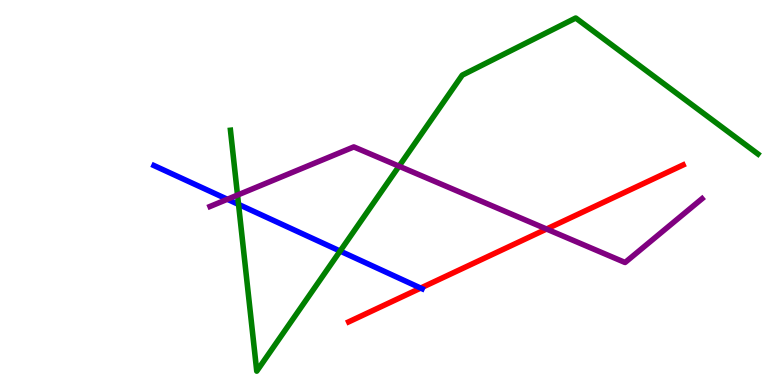[{'lines': ['blue', 'red'], 'intersections': [{'x': 5.43, 'y': 2.52}]}, {'lines': ['green', 'red'], 'intersections': []}, {'lines': ['purple', 'red'], 'intersections': [{'x': 7.05, 'y': 4.05}]}, {'lines': ['blue', 'green'], 'intersections': [{'x': 3.08, 'y': 4.69}, {'x': 4.39, 'y': 3.48}]}, {'lines': ['blue', 'purple'], 'intersections': [{'x': 2.93, 'y': 4.82}]}, {'lines': ['green', 'purple'], 'intersections': [{'x': 3.06, 'y': 4.93}, {'x': 5.15, 'y': 5.68}]}]